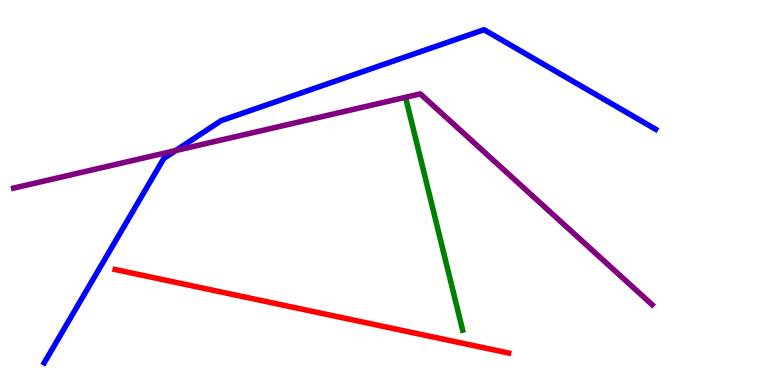[{'lines': ['blue', 'red'], 'intersections': []}, {'lines': ['green', 'red'], 'intersections': []}, {'lines': ['purple', 'red'], 'intersections': []}, {'lines': ['blue', 'green'], 'intersections': []}, {'lines': ['blue', 'purple'], 'intersections': [{'x': 2.27, 'y': 6.09}]}, {'lines': ['green', 'purple'], 'intersections': []}]